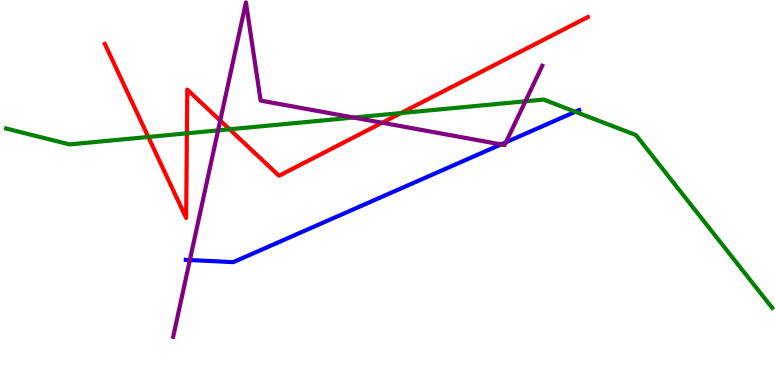[{'lines': ['blue', 'red'], 'intersections': []}, {'lines': ['green', 'red'], 'intersections': [{'x': 1.91, 'y': 6.44}, {'x': 2.41, 'y': 6.54}, {'x': 2.96, 'y': 6.64}, {'x': 5.17, 'y': 7.06}]}, {'lines': ['purple', 'red'], 'intersections': [{'x': 2.84, 'y': 6.87}, {'x': 4.93, 'y': 6.81}]}, {'lines': ['blue', 'green'], 'intersections': [{'x': 7.42, 'y': 7.1}]}, {'lines': ['blue', 'purple'], 'intersections': [{'x': 2.45, 'y': 3.25}, {'x': 6.46, 'y': 6.25}, {'x': 6.53, 'y': 6.3}]}, {'lines': ['green', 'purple'], 'intersections': [{'x': 2.81, 'y': 6.61}, {'x': 4.56, 'y': 6.95}, {'x': 6.78, 'y': 7.37}]}]